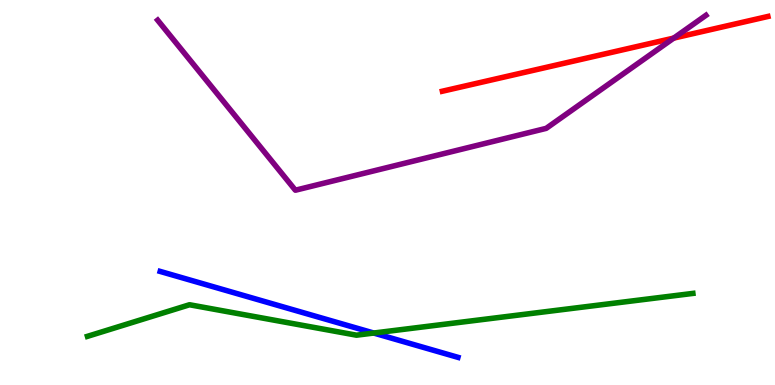[{'lines': ['blue', 'red'], 'intersections': []}, {'lines': ['green', 'red'], 'intersections': []}, {'lines': ['purple', 'red'], 'intersections': [{'x': 8.69, 'y': 9.01}]}, {'lines': ['blue', 'green'], 'intersections': [{'x': 4.82, 'y': 1.35}]}, {'lines': ['blue', 'purple'], 'intersections': []}, {'lines': ['green', 'purple'], 'intersections': []}]